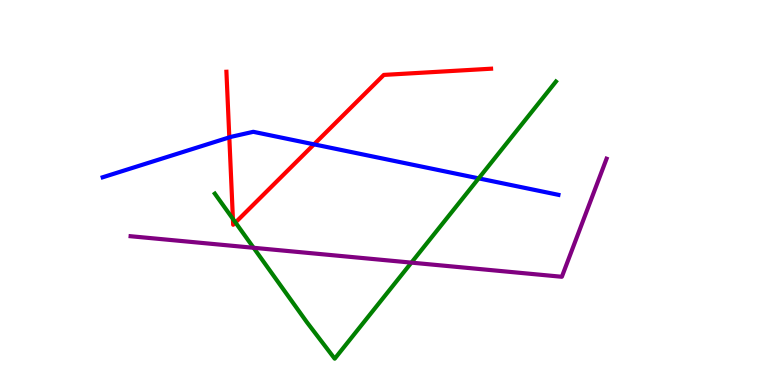[{'lines': ['blue', 'red'], 'intersections': [{'x': 2.96, 'y': 6.43}, {'x': 4.05, 'y': 6.25}]}, {'lines': ['green', 'red'], 'intersections': [{'x': 3.01, 'y': 4.31}, {'x': 3.04, 'y': 4.22}]}, {'lines': ['purple', 'red'], 'intersections': []}, {'lines': ['blue', 'green'], 'intersections': [{'x': 6.18, 'y': 5.37}]}, {'lines': ['blue', 'purple'], 'intersections': []}, {'lines': ['green', 'purple'], 'intersections': [{'x': 3.27, 'y': 3.56}, {'x': 5.31, 'y': 3.18}]}]